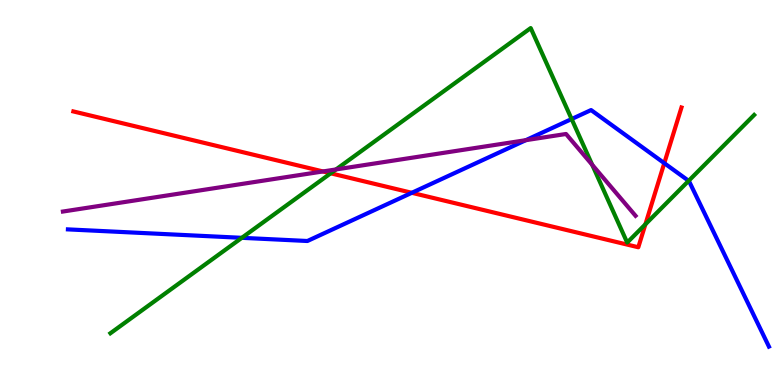[{'lines': ['blue', 'red'], 'intersections': [{'x': 5.31, 'y': 4.99}, {'x': 8.57, 'y': 5.76}]}, {'lines': ['green', 'red'], 'intersections': [{'x': 4.27, 'y': 5.5}, {'x': 8.33, 'y': 4.17}]}, {'lines': ['purple', 'red'], 'intersections': [{'x': 4.17, 'y': 5.55}]}, {'lines': ['blue', 'green'], 'intersections': [{'x': 3.12, 'y': 3.82}, {'x': 7.38, 'y': 6.91}, {'x': 8.89, 'y': 5.3}]}, {'lines': ['blue', 'purple'], 'intersections': [{'x': 6.78, 'y': 6.36}]}, {'lines': ['green', 'purple'], 'intersections': [{'x': 4.34, 'y': 5.6}, {'x': 7.64, 'y': 5.72}]}]